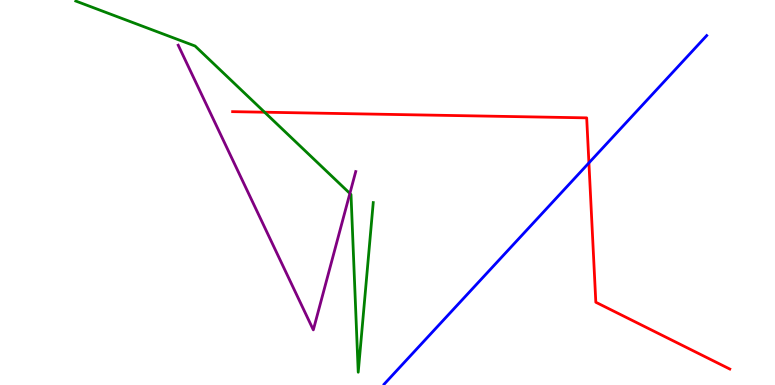[{'lines': ['blue', 'red'], 'intersections': [{'x': 7.6, 'y': 5.77}]}, {'lines': ['green', 'red'], 'intersections': [{'x': 3.41, 'y': 7.09}]}, {'lines': ['purple', 'red'], 'intersections': []}, {'lines': ['blue', 'green'], 'intersections': []}, {'lines': ['blue', 'purple'], 'intersections': []}, {'lines': ['green', 'purple'], 'intersections': [{'x': 4.51, 'y': 4.98}]}]